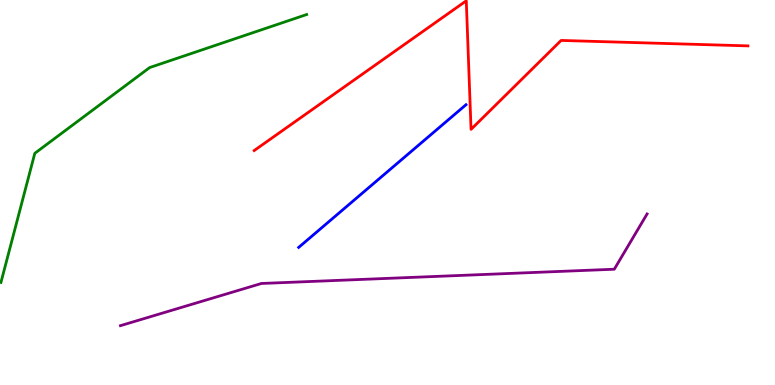[{'lines': ['blue', 'red'], 'intersections': []}, {'lines': ['green', 'red'], 'intersections': []}, {'lines': ['purple', 'red'], 'intersections': []}, {'lines': ['blue', 'green'], 'intersections': []}, {'lines': ['blue', 'purple'], 'intersections': []}, {'lines': ['green', 'purple'], 'intersections': []}]